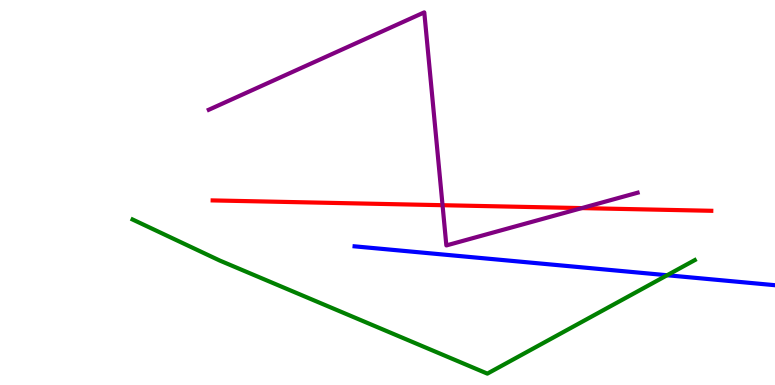[{'lines': ['blue', 'red'], 'intersections': []}, {'lines': ['green', 'red'], 'intersections': []}, {'lines': ['purple', 'red'], 'intersections': [{'x': 5.71, 'y': 4.67}, {'x': 7.51, 'y': 4.59}]}, {'lines': ['blue', 'green'], 'intersections': [{'x': 8.61, 'y': 2.85}]}, {'lines': ['blue', 'purple'], 'intersections': []}, {'lines': ['green', 'purple'], 'intersections': []}]